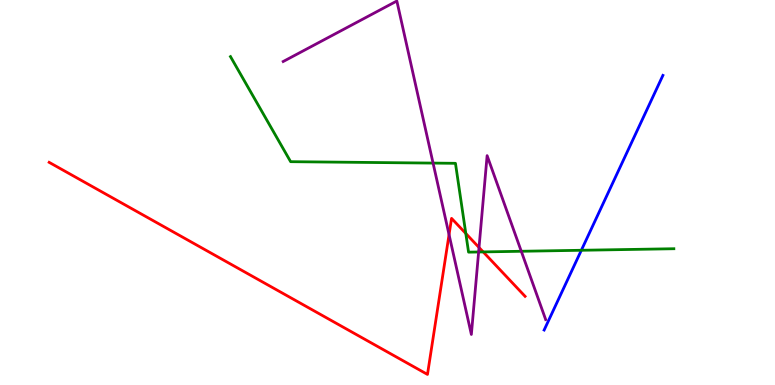[{'lines': ['blue', 'red'], 'intersections': []}, {'lines': ['green', 'red'], 'intersections': [{'x': 6.01, 'y': 3.94}, {'x': 6.23, 'y': 3.46}]}, {'lines': ['purple', 'red'], 'intersections': [{'x': 5.79, 'y': 3.91}, {'x': 6.18, 'y': 3.57}]}, {'lines': ['blue', 'green'], 'intersections': [{'x': 7.5, 'y': 3.5}]}, {'lines': ['blue', 'purple'], 'intersections': []}, {'lines': ['green', 'purple'], 'intersections': [{'x': 5.59, 'y': 5.76}, {'x': 6.18, 'y': 3.45}, {'x': 6.73, 'y': 3.47}]}]